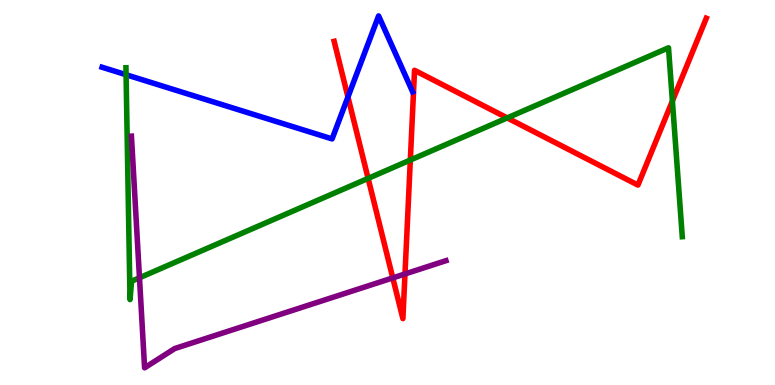[{'lines': ['blue', 'red'], 'intersections': [{'x': 4.49, 'y': 7.48}]}, {'lines': ['green', 'red'], 'intersections': [{'x': 4.75, 'y': 5.37}, {'x': 5.29, 'y': 5.84}, {'x': 6.54, 'y': 6.94}, {'x': 8.68, 'y': 7.38}]}, {'lines': ['purple', 'red'], 'intersections': [{'x': 5.07, 'y': 2.78}, {'x': 5.23, 'y': 2.88}]}, {'lines': ['blue', 'green'], 'intersections': [{'x': 1.63, 'y': 8.06}]}, {'lines': ['blue', 'purple'], 'intersections': []}, {'lines': ['green', 'purple'], 'intersections': [{'x': 1.8, 'y': 2.78}]}]